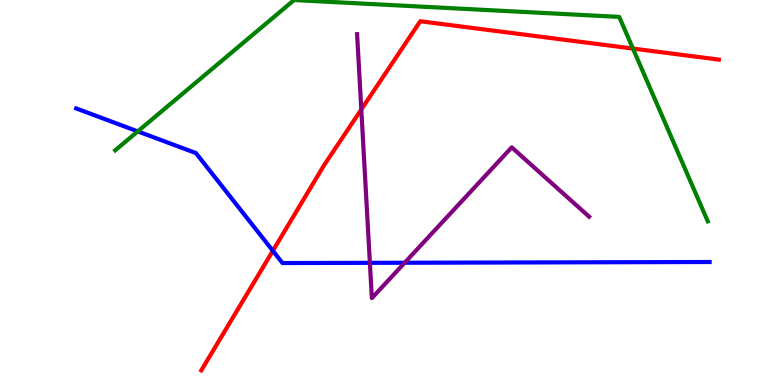[{'lines': ['blue', 'red'], 'intersections': [{'x': 3.52, 'y': 3.49}]}, {'lines': ['green', 'red'], 'intersections': [{'x': 8.17, 'y': 8.74}]}, {'lines': ['purple', 'red'], 'intersections': [{'x': 4.66, 'y': 7.16}]}, {'lines': ['blue', 'green'], 'intersections': [{'x': 1.78, 'y': 6.59}]}, {'lines': ['blue', 'purple'], 'intersections': [{'x': 4.77, 'y': 3.17}, {'x': 5.22, 'y': 3.18}]}, {'lines': ['green', 'purple'], 'intersections': []}]